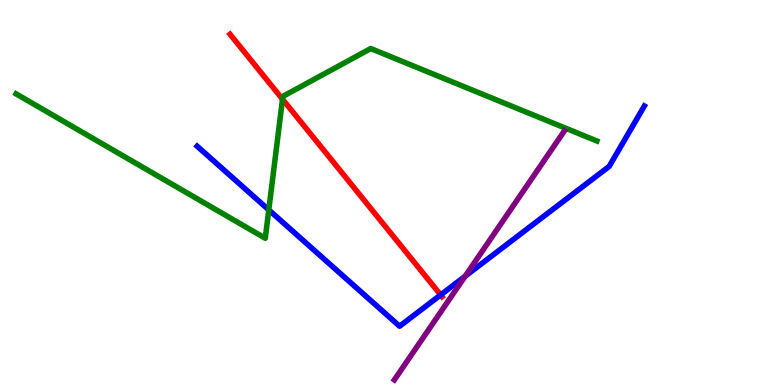[{'lines': ['blue', 'red'], 'intersections': [{'x': 5.69, 'y': 2.34}]}, {'lines': ['green', 'red'], 'intersections': [{'x': 3.65, 'y': 7.42}]}, {'lines': ['purple', 'red'], 'intersections': []}, {'lines': ['blue', 'green'], 'intersections': [{'x': 3.47, 'y': 4.55}]}, {'lines': ['blue', 'purple'], 'intersections': [{'x': 6.0, 'y': 2.82}]}, {'lines': ['green', 'purple'], 'intersections': []}]